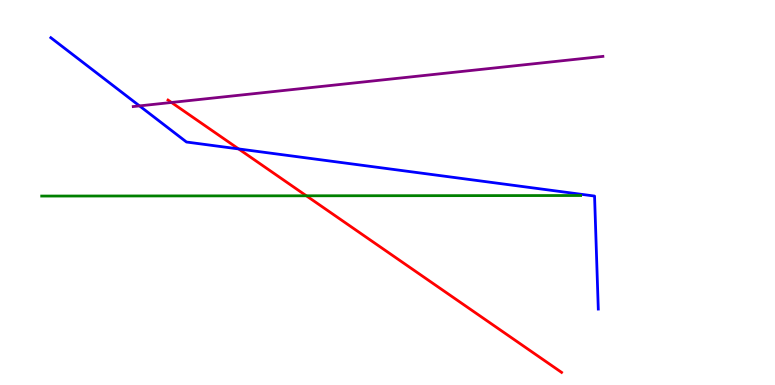[{'lines': ['blue', 'red'], 'intersections': [{'x': 3.08, 'y': 6.13}]}, {'lines': ['green', 'red'], 'intersections': [{'x': 3.95, 'y': 4.91}]}, {'lines': ['purple', 'red'], 'intersections': [{'x': 2.21, 'y': 7.34}]}, {'lines': ['blue', 'green'], 'intersections': []}, {'lines': ['blue', 'purple'], 'intersections': [{'x': 1.8, 'y': 7.25}]}, {'lines': ['green', 'purple'], 'intersections': []}]